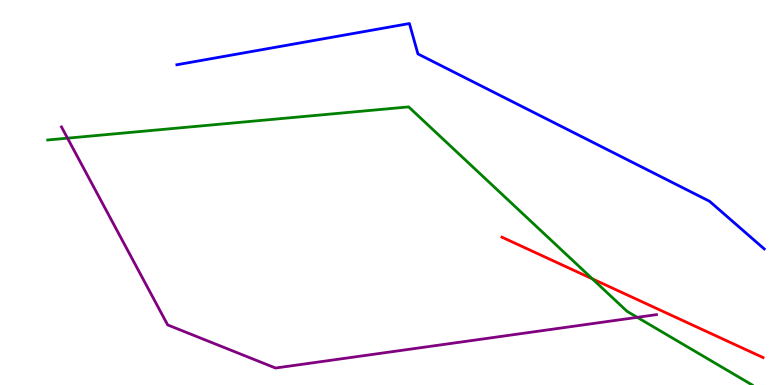[{'lines': ['blue', 'red'], 'intersections': []}, {'lines': ['green', 'red'], 'intersections': [{'x': 7.64, 'y': 2.76}]}, {'lines': ['purple', 'red'], 'intersections': []}, {'lines': ['blue', 'green'], 'intersections': []}, {'lines': ['blue', 'purple'], 'intersections': []}, {'lines': ['green', 'purple'], 'intersections': [{'x': 0.871, 'y': 6.41}, {'x': 8.22, 'y': 1.76}]}]